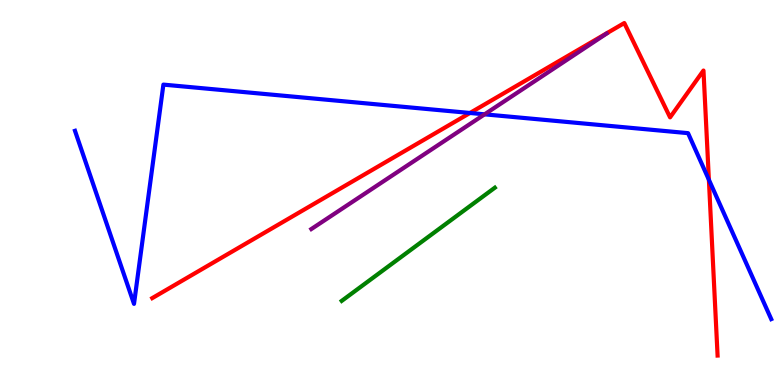[{'lines': ['blue', 'red'], 'intersections': [{'x': 6.06, 'y': 7.07}, {'x': 9.15, 'y': 5.33}]}, {'lines': ['green', 'red'], 'intersections': []}, {'lines': ['purple', 'red'], 'intersections': []}, {'lines': ['blue', 'green'], 'intersections': []}, {'lines': ['blue', 'purple'], 'intersections': [{'x': 6.25, 'y': 7.03}]}, {'lines': ['green', 'purple'], 'intersections': []}]